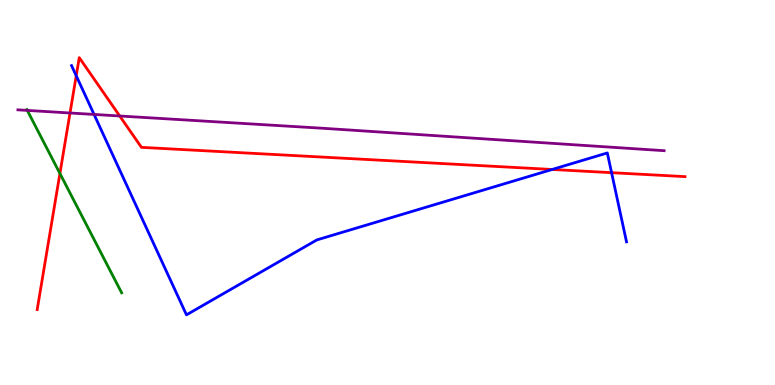[{'lines': ['blue', 'red'], 'intersections': [{'x': 0.984, 'y': 8.03}, {'x': 7.12, 'y': 5.6}, {'x': 7.89, 'y': 5.51}]}, {'lines': ['green', 'red'], 'intersections': [{'x': 0.773, 'y': 5.49}]}, {'lines': ['purple', 'red'], 'intersections': [{'x': 0.903, 'y': 7.07}, {'x': 1.54, 'y': 6.99}]}, {'lines': ['blue', 'green'], 'intersections': []}, {'lines': ['blue', 'purple'], 'intersections': [{'x': 1.21, 'y': 7.03}]}, {'lines': ['green', 'purple'], 'intersections': [{'x': 0.352, 'y': 7.13}]}]